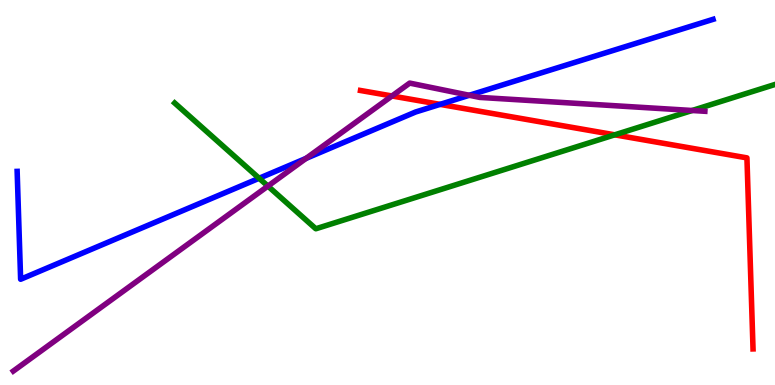[{'lines': ['blue', 'red'], 'intersections': [{'x': 5.68, 'y': 7.29}]}, {'lines': ['green', 'red'], 'intersections': [{'x': 7.93, 'y': 6.5}]}, {'lines': ['purple', 'red'], 'intersections': [{'x': 5.06, 'y': 7.51}]}, {'lines': ['blue', 'green'], 'intersections': [{'x': 3.34, 'y': 5.37}]}, {'lines': ['blue', 'purple'], 'intersections': [{'x': 3.95, 'y': 5.89}, {'x': 6.06, 'y': 7.53}]}, {'lines': ['green', 'purple'], 'intersections': [{'x': 3.46, 'y': 5.17}, {'x': 8.93, 'y': 7.13}]}]